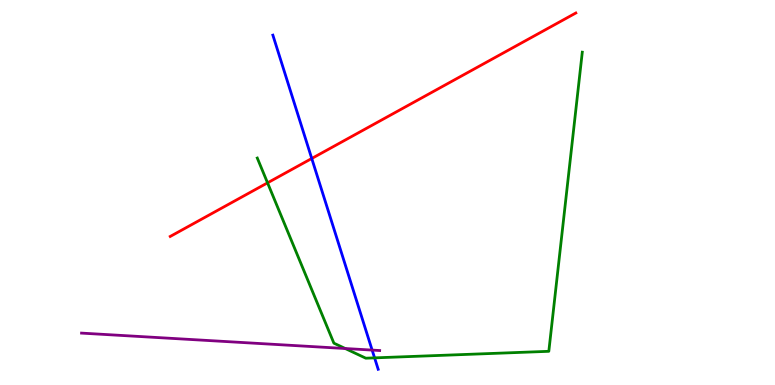[{'lines': ['blue', 'red'], 'intersections': [{'x': 4.02, 'y': 5.88}]}, {'lines': ['green', 'red'], 'intersections': [{'x': 3.45, 'y': 5.25}]}, {'lines': ['purple', 'red'], 'intersections': []}, {'lines': ['blue', 'green'], 'intersections': [{'x': 4.83, 'y': 0.705}]}, {'lines': ['blue', 'purple'], 'intersections': [{'x': 4.8, 'y': 0.907}]}, {'lines': ['green', 'purple'], 'intersections': [{'x': 4.45, 'y': 0.948}]}]